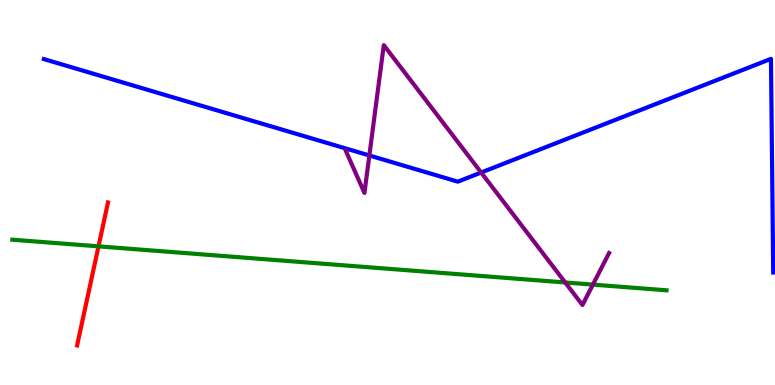[{'lines': ['blue', 'red'], 'intersections': []}, {'lines': ['green', 'red'], 'intersections': [{'x': 1.27, 'y': 3.6}]}, {'lines': ['purple', 'red'], 'intersections': []}, {'lines': ['blue', 'green'], 'intersections': []}, {'lines': ['blue', 'purple'], 'intersections': [{'x': 4.77, 'y': 5.96}, {'x': 6.21, 'y': 5.52}]}, {'lines': ['green', 'purple'], 'intersections': [{'x': 7.29, 'y': 2.66}, {'x': 7.65, 'y': 2.61}]}]